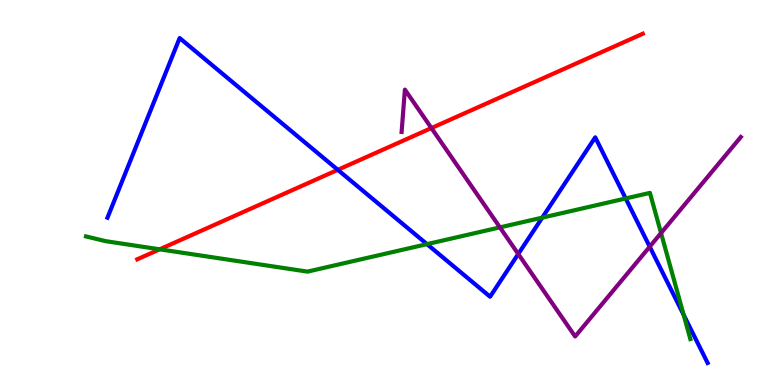[{'lines': ['blue', 'red'], 'intersections': [{'x': 4.36, 'y': 5.59}]}, {'lines': ['green', 'red'], 'intersections': [{'x': 2.06, 'y': 3.52}]}, {'lines': ['purple', 'red'], 'intersections': [{'x': 5.57, 'y': 6.67}]}, {'lines': ['blue', 'green'], 'intersections': [{'x': 5.51, 'y': 3.66}, {'x': 7.0, 'y': 4.35}, {'x': 8.07, 'y': 4.85}, {'x': 8.82, 'y': 1.82}]}, {'lines': ['blue', 'purple'], 'intersections': [{'x': 6.69, 'y': 3.4}, {'x': 8.38, 'y': 3.59}]}, {'lines': ['green', 'purple'], 'intersections': [{'x': 6.45, 'y': 4.09}, {'x': 8.53, 'y': 3.95}]}]